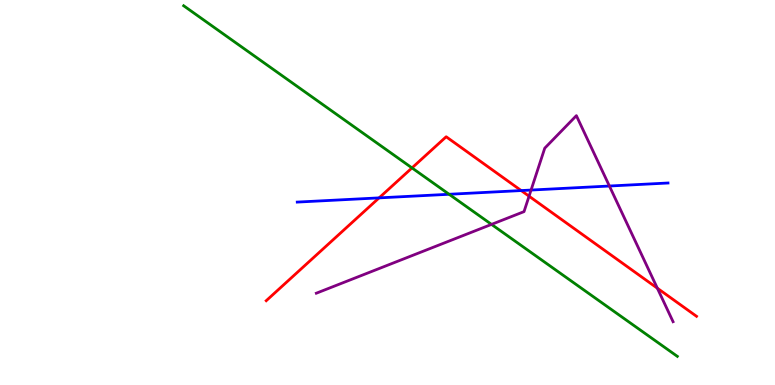[{'lines': ['blue', 'red'], 'intersections': [{'x': 4.89, 'y': 4.86}, {'x': 6.73, 'y': 5.05}]}, {'lines': ['green', 'red'], 'intersections': [{'x': 5.32, 'y': 5.64}]}, {'lines': ['purple', 'red'], 'intersections': [{'x': 6.83, 'y': 4.9}, {'x': 8.48, 'y': 2.51}]}, {'lines': ['blue', 'green'], 'intersections': [{'x': 5.79, 'y': 4.95}]}, {'lines': ['blue', 'purple'], 'intersections': [{'x': 6.85, 'y': 5.06}, {'x': 7.86, 'y': 5.17}]}, {'lines': ['green', 'purple'], 'intersections': [{'x': 6.34, 'y': 4.17}]}]